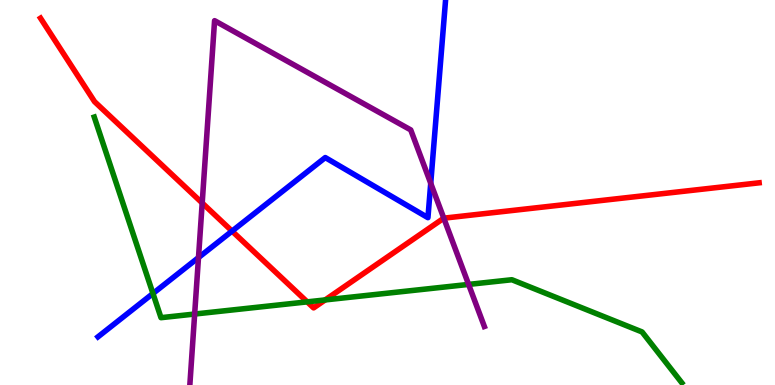[{'lines': ['blue', 'red'], 'intersections': [{'x': 2.99, 'y': 4.0}]}, {'lines': ['green', 'red'], 'intersections': [{'x': 3.96, 'y': 2.16}, {'x': 4.2, 'y': 2.21}]}, {'lines': ['purple', 'red'], 'intersections': [{'x': 2.61, 'y': 4.73}, {'x': 5.73, 'y': 4.33}]}, {'lines': ['blue', 'green'], 'intersections': [{'x': 1.97, 'y': 2.38}]}, {'lines': ['blue', 'purple'], 'intersections': [{'x': 2.56, 'y': 3.31}, {'x': 5.56, 'y': 5.24}]}, {'lines': ['green', 'purple'], 'intersections': [{'x': 2.51, 'y': 1.84}, {'x': 6.05, 'y': 2.61}]}]